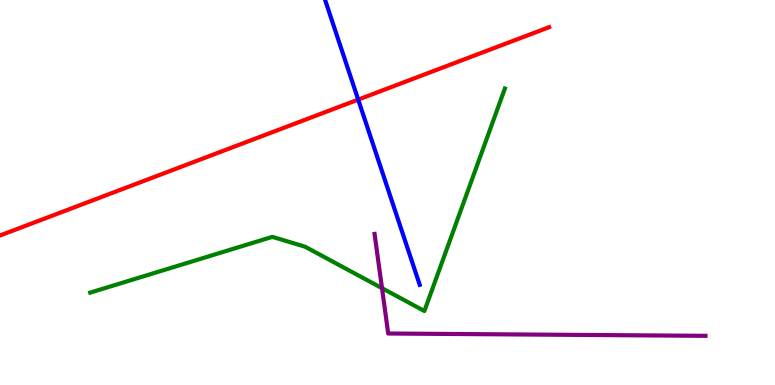[{'lines': ['blue', 'red'], 'intersections': [{'x': 4.62, 'y': 7.41}]}, {'lines': ['green', 'red'], 'intersections': []}, {'lines': ['purple', 'red'], 'intersections': []}, {'lines': ['blue', 'green'], 'intersections': []}, {'lines': ['blue', 'purple'], 'intersections': []}, {'lines': ['green', 'purple'], 'intersections': [{'x': 4.93, 'y': 2.52}]}]